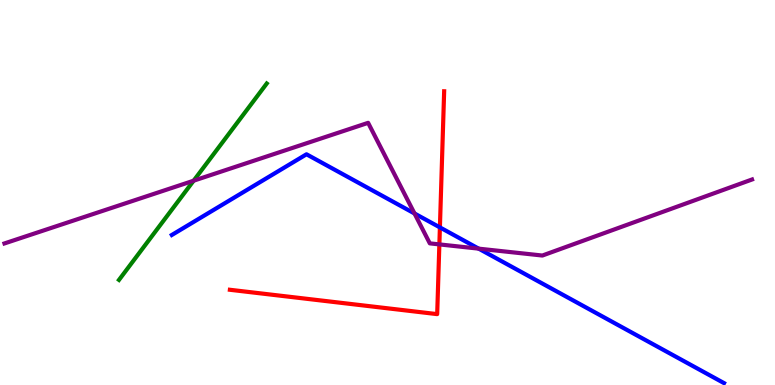[{'lines': ['blue', 'red'], 'intersections': [{'x': 5.68, 'y': 4.09}]}, {'lines': ['green', 'red'], 'intersections': []}, {'lines': ['purple', 'red'], 'intersections': [{'x': 5.67, 'y': 3.65}]}, {'lines': ['blue', 'green'], 'intersections': []}, {'lines': ['blue', 'purple'], 'intersections': [{'x': 5.35, 'y': 4.46}, {'x': 6.18, 'y': 3.54}]}, {'lines': ['green', 'purple'], 'intersections': [{'x': 2.5, 'y': 5.31}]}]